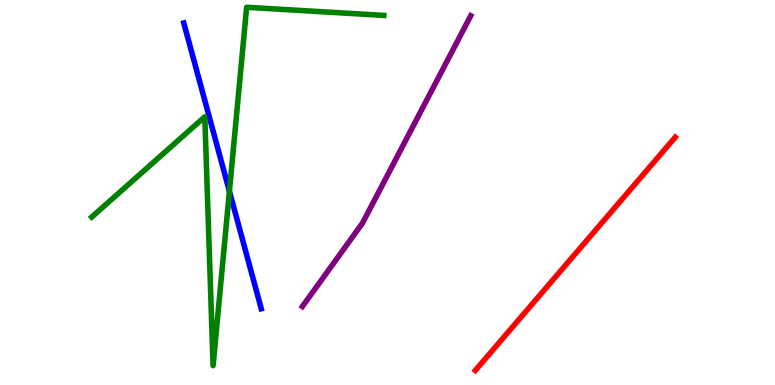[{'lines': ['blue', 'red'], 'intersections': []}, {'lines': ['green', 'red'], 'intersections': []}, {'lines': ['purple', 'red'], 'intersections': []}, {'lines': ['blue', 'green'], 'intersections': [{'x': 2.96, 'y': 5.03}]}, {'lines': ['blue', 'purple'], 'intersections': []}, {'lines': ['green', 'purple'], 'intersections': []}]